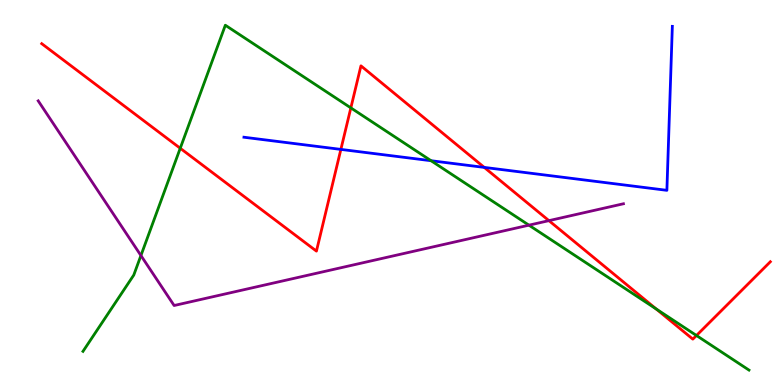[{'lines': ['blue', 'red'], 'intersections': [{'x': 4.4, 'y': 6.12}, {'x': 6.25, 'y': 5.65}]}, {'lines': ['green', 'red'], 'intersections': [{'x': 2.33, 'y': 6.15}, {'x': 4.53, 'y': 7.2}, {'x': 8.47, 'y': 1.97}, {'x': 8.99, 'y': 1.29}]}, {'lines': ['purple', 'red'], 'intersections': [{'x': 7.08, 'y': 4.27}]}, {'lines': ['blue', 'green'], 'intersections': [{'x': 5.56, 'y': 5.83}]}, {'lines': ['blue', 'purple'], 'intersections': []}, {'lines': ['green', 'purple'], 'intersections': [{'x': 1.82, 'y': 3.36}, {'x': 6.82, 'y': 4.15}]}]